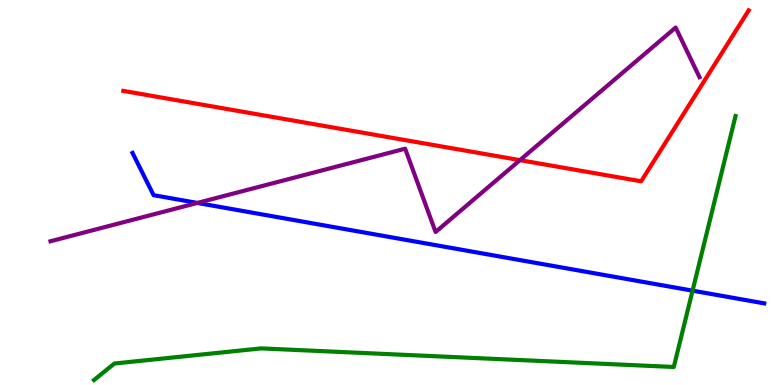[{'lines': ['blue', 'red'], 'intersections': []}, {'lines': ['green', 'red'], 'intersections': []}, {'lines': ['purple', 'red'], 'intersections': [{'x': 6.71, 'y': 5.84}]}, {'lines': ['blue', 'green'], 'intersections': [{'x': 8.94, 'y': 2.45}]}, {'lines': ['blue', 'purple'], 'intersections': [{'x': 2.55, 'y': 4.73}]}, {'lines': ['green', 'purple'], 'intersections': []}]